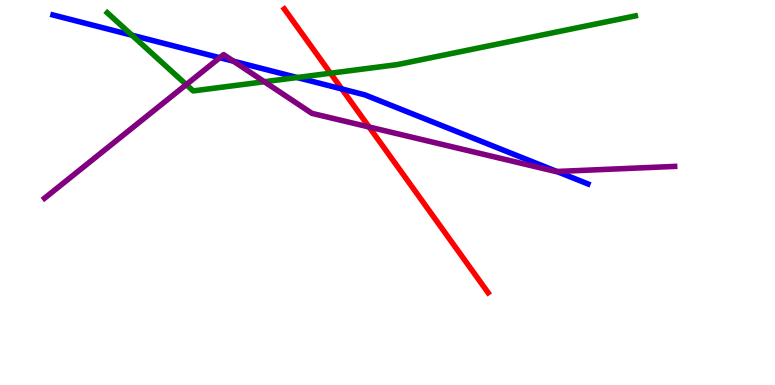[{'lines': ['blue', 'red'], 'intersections': [{'x': 4.41, 'y': 7.69}]}, {'lines': ['green', 'red'], 'intersections': [{'x': 4.26, 'y': 8.1}]}, {'lines': ['purple', 'red'], 'intersections': [{'x': 4.76, 'y': 6.7}]}, {'lines': ['blue', 'green'], 'intersections': [{'x': 1.7, 'y': 9.09}, {'x': 3.83, 'y': 7.99}]}, {'lines': ['blue', 'purple'], 'intersections': [{'x': 2.84, 'y': 8.5}, {'x': 3.01, 'y': 8.41}, {'x': 7.18, 'y': 5.55}]}, {'lines': ['green', 'purple'], 'intersections': [{'x': 2.4, 'y': 7.8}, {'x': 3.41, 'y': 7.88}]}]